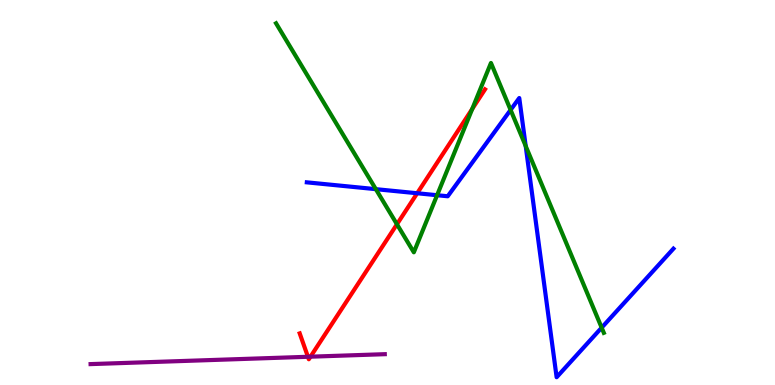[{'lines': ['blue', 'red'], 'intersections': [{'x': 5.38, 'y': 4.98}]}, {'lines': ['green', 'red'], 'intersections': [{'x': 5.12, 'y': 4.17}, {'x': 6.09, 'y': 7.17}]}, {'lines': ['purple', 'red'], 'intersections': [{'x': 3.97, 'y': 0.733}, {'x': 4.01, 'y': 0.735}]}, {'lines': ['blue', 'green'], 'intersections': [{'x': 4.85, 'y': 5.09}, {'x': 5.64, 'y': 4.93}, {'x': 6.59, 'y': 7.14}, {'x': 6.78, 'y': 6.21}, {'x': 7.76, 'y': 1.49}]}, {'lines': ['blue', 'purple'], 'intersections': []}, {'lines': ['green', 'purple'], 'intersections': []}]